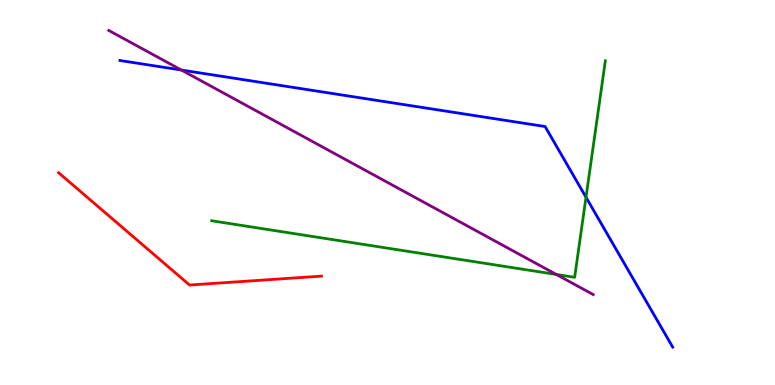[{'lines': ['blue', 'red'], 'intersections': []}, {'lines': ['green', 'red'], 'intersections': []}, {'lines': ['purple', 'red'], 'intersections': []}, {'lines': ['blue', 'green'], 'intersections': [{'x': 7.56, 'y': 4.88}]}, {'lines': ['blue', 'purple'], 'intersections': [{'x': 2.34, 'y': 8.18}]}, {'lines': ['green', 'purple'], 'intersections': [{'x': 7.18, 'y': 2.87}]}]